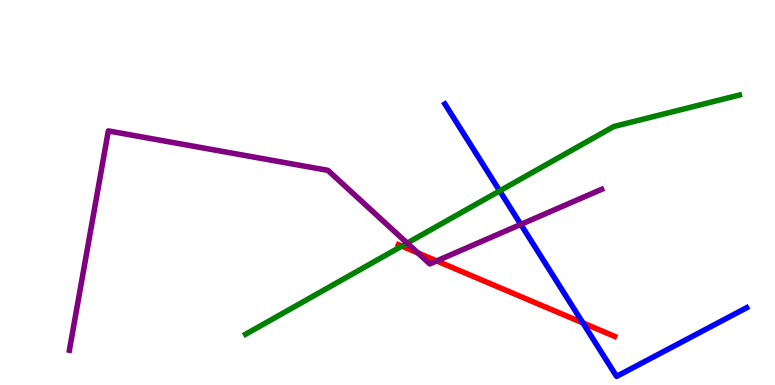[{'lines': ['blue', 'red'], 'intersections': [{'x': 7.52, 'y': 1.61}]}, {'lines': ['green', 'red'], 'intersections': [{'x': 5.18, 'y': 3.61}]}, {'lines': ['purple', 'red'], 'intersections': [{'x': 5.39, 'y': 3.43}, {'x': 5.63, 'y': 3.22}]}, {'lines': ['blue', 'green'], 'intersections': [{'x': 6.45, 'y': 5.04}]}, {'lines': ['blue', 'purple'], 'intersections': [{'x': 6.72, 'y': 4.17}]}, {'lines': ['green', 'purple'], 'intersections': [{'x': 5.25, 'y': 3.69}]}]